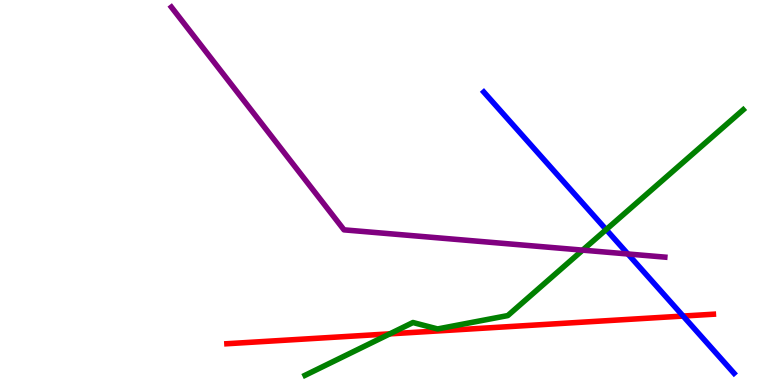[{'lines': ['blue', 'red'], 'intersections': [{'x': 8.81, 'y': 1.79}]}, {'lines': ['green', 'red'], 'intersections': [{'x': 5.03, 'y': 1.33}]}, {'lines': ['purple', 'red'], 'intersections': []}, {'lines': ['blue', 'green'], 'intersections': [{'x': 7.82, 'y': 4.04}]}, {'lines': ['blue', 'purple'], 'intersections': [{'x': 8.1, 'y': 3.4}]}, {'lines': ['green', 'purple'], 'intersections': [{'x': 7.52, 'y': 3.5}]}]